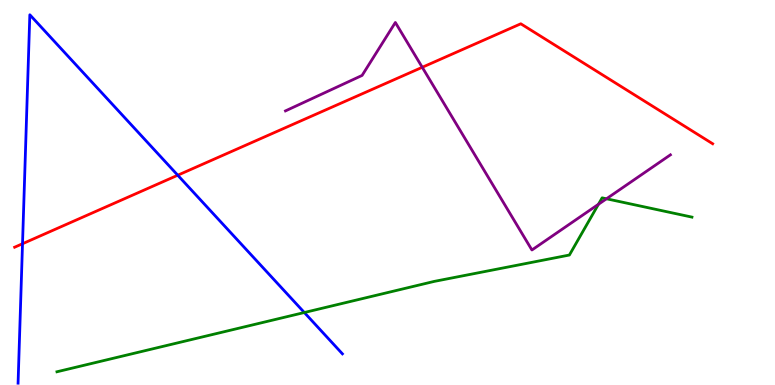[{'lines': ['blue', 'red'], 'intersections': [{'x': 0.291, 'y': 3.67}, {'x': 2.29, 'y': 5.45}]}, {'lines': ['green', 'red'], 'intersections': []}, {'lines': ['purple', 'red'], 'intersections': [{'x': 5.45, 'y': 8.25}]}, {'lines': ['blue', 'green'], 'intersections': [{'x': 3.93, 'y': 1.88}]}, {'lines': ['blue', 'purple'], 'intersections': []}, {'lines': ['green', 'purple'], 'intersections': [{'x': 7.72, 'y': 4.69}, {'x': 7.83, 'y': 4.84}]}]